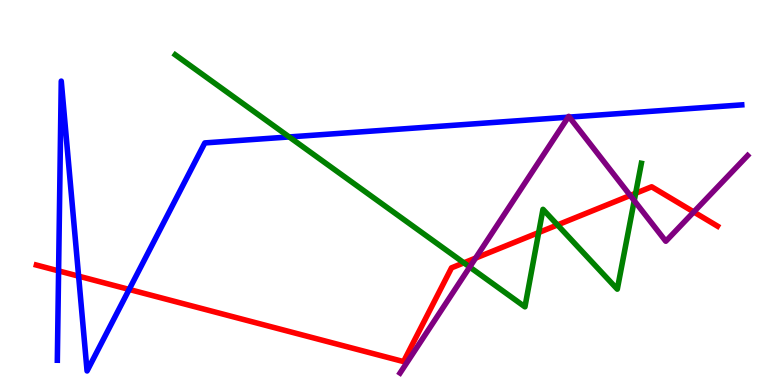[{'lines': ['blue', 'red'], 'intersections': [{'x': 0.756, 'y': 2.96}, {'x': 1.01, 'y': 2.83}, {'x': 1.67, 'y': 2.48}]}, {'lines': ['green', 'red'], 'intersections': [{'x': 5.99, 'y': 3.17}, {'x': 6.95, 'y': 3.96}, {'x': 7.19, 'y': 4.16}, {'x': 8.2, 'y': 4.98}]}, {'lines': ['purple', 'red'], 'intersections': [{'x': 6.14, 'y': 3.3}, {'x': 8.13, 'y': 4.92}, {'x': 8.95, 'y': 4.49}]}, {'lines': ['blue', 'green'], 'intersections': [{'x': 3.73, 'y': 6.44}]}, {'lines': ['blue', 'purple'], 'intersections': [{'x': 7.33, 'y': 6.96}, {'x': 7.35, 'y': 6.96}]}, {'lines': ['green', 'purple'], 'intersections': [{'x': 6.06, 'y': 3.06}, {'x': 8.18, 'y': 4.79}]}]